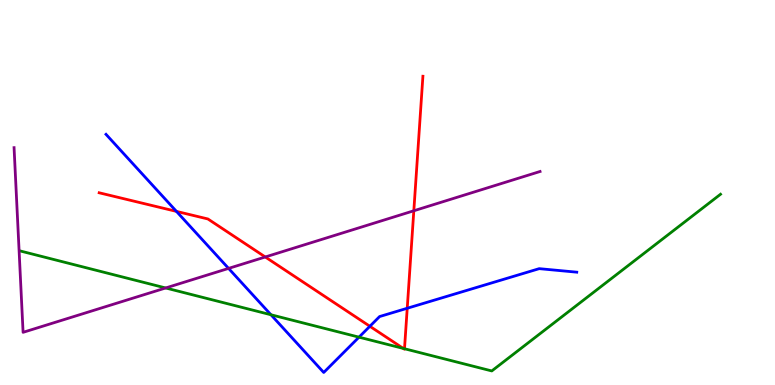[{'lines': ['blue', 'red'], 'intersections': [{'x': 2.28, 'y': 4.51}, {'x': 4.77, 'y': 1.53}, {'x': 5.25, 'y': 1.99}]}, {'lines': ['green', 'red'], 'intersections': [{'x': 5.2, 'y': 0.95}, {'x': 5.22, 'y': 0.942}]}, {'lines': ['purple', 'red'], 'intersections': [{'x': 3.42, 'y': 3.33}, {'x': 5.34, 'y': 4.53}]}, {'lines': ['blue', 'green'], 'intersections': [{'x': 3.5, 'y': 1.82}, {'x': 4.63, 'y': 1.24}]}, {'lines': ['blue', 'purple'], 'intersections': [{'x': 2.95, 'y': 3.03}]}, {'lines': ['green', 'purple'], 'intersections': [{'x': 2.14, 'y': 2.52}]}]